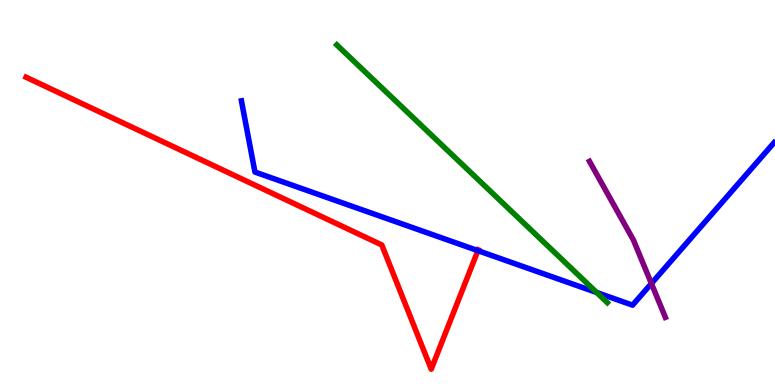[{'lines': ['blue', 'red'], 'intersections': [{'x': 6.17, 'y': 3.49}]}, {'lines': ['green', 'red'], 'intersections': []}, {'lines': ['purple', 'red'], 'intersections': []}, {'lines': ['blue', 'green'], 'intersections': [{'x': 7.7, 'y': 2.4}]}, {'lines': ['blue', 'purple'], 'intersections': [{'x': 8.41, 'y': 2.64}]}, {'lines': ['green', 'purple'], 'intersections': []}]